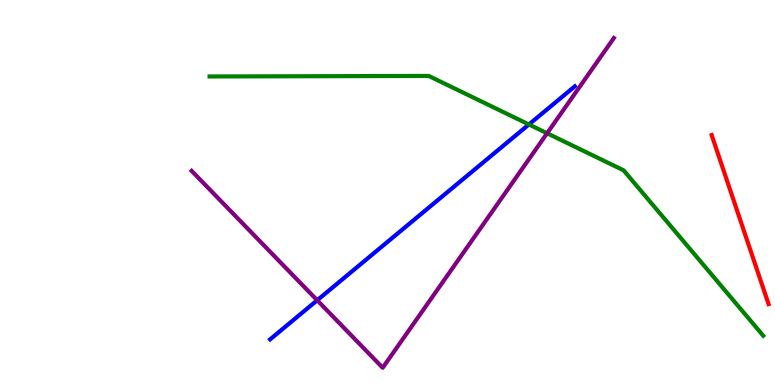[{'lines': ['blue', 'red'], 'intersections': []}, {'lines': ['green', 'red'], 'intersections': []}, {'lines': ['purple', 'red'], 'intersections': []}, {'lines': ['blue', 'green'], 'intersections': [{'x': 6.82, 'y': 6.77}]}, {'lines': ['blue', 'purple'], 'intersections': [{'x': 4.09, 'y': 2.2}]}, {'lines': ['green', 'purple'], 'intersections': [{'x': 7.06, 'y': 6.54}]}]